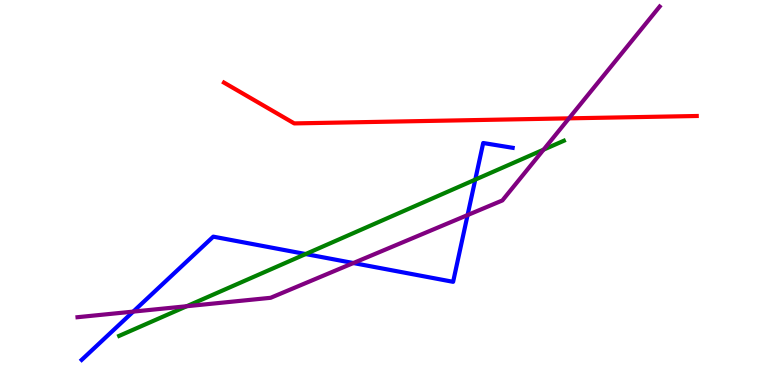[{'lines': ['blue', 'red'], 'intersections': []}, {'lines': ['green', 'red'], 'intersections': []}, {'lines': ['purple', 'red'], 'intersections': [{'x': 7.34, 'y': 6.93}]}, {'lines': ['blue', 'green'], 'intersections': [{'x': 3.94, 'y': 3.4}, {'x': 6.13, 'y': 5.33}]}, {'lines': ['blue', 'purple'], 'intersections': [{'x': 1.72, 'y': 1.91}, {'x': 4.56, 'y': 3.17}, {'x': 6.03, 'y': 4.41}]}, {'lines': ['green', 'purple'], 'intersections': [{'x': 2.41, 'y': 2.05}, {'x': 7.01, 'y': 6.11}]}]